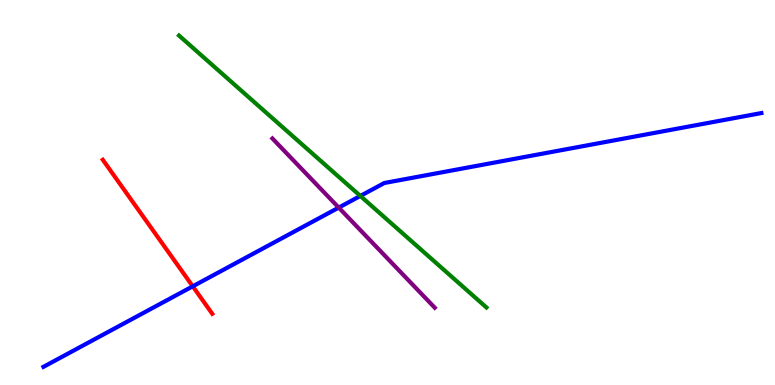[{'lines': ['blue', 'red'], 'intersections': [{'x': 2.49, 'y': 2.56}]}, {'lines': ['green', 'red'], 'intersections': []}, {'lines': ['purple', 'red'], 'intersections': []}, {'lines': ['blue', 'green'], 'intersections': [{'x': 4.65, 'y': 4.91}]}, {'lines': ['blue', 'purple'], 'intersections': [{'x': 4.37, 'y': 4.61}]}, {'lines': ['green', 'purple'], 'intersections': []}]